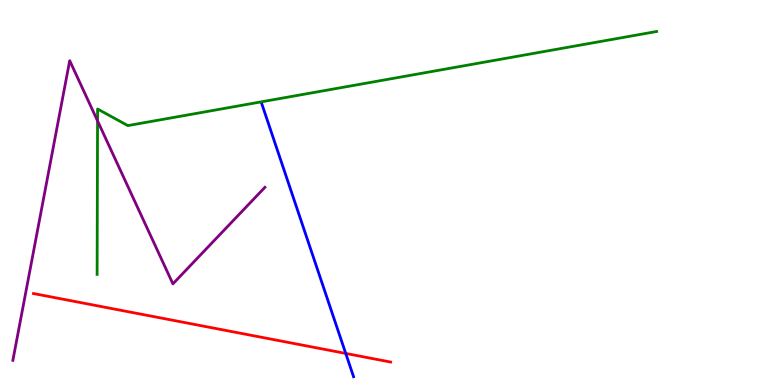[{'lines': ['blue', 'red'], 'intersections': [{'x': 4.46, 'y': 0.82}]}, {'lines': ['green', 'red'], 'intersections': []}, {'lines': ['purple', 'red'], 'intersections': []}, {'lines': ['blue', 'green'], 'intersections': []}, {'lines': ['blue', 'purple'], 'intersections': []}, {'lines': ['green', 'purple'], 'intersections': [{'x': 1.26, 'y': 6.86}]}]